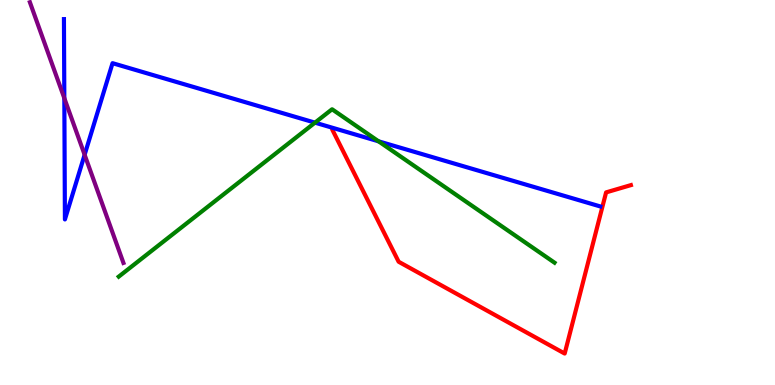[{'lines': ['blue', 'red'], 'intersections': []}, {'lines': ['green', 'red'], 'intersections': []}, {'lines': ['purple', 'red'], 'intersections': []}, {'lines': ['blue', 'green'], 'intersections': [{'x': 4.06, 'y': 6.81}, {'x': 4.88, 'y': 6.33}]}, {'lines': ['blue', 'purple'], 'intersections': [{'x': 0.83, 'y': 7.45}, {'x': 1.09, 'y': 5.98}]}, {'lines': ['green', 'purple'], 'intersections': []}]